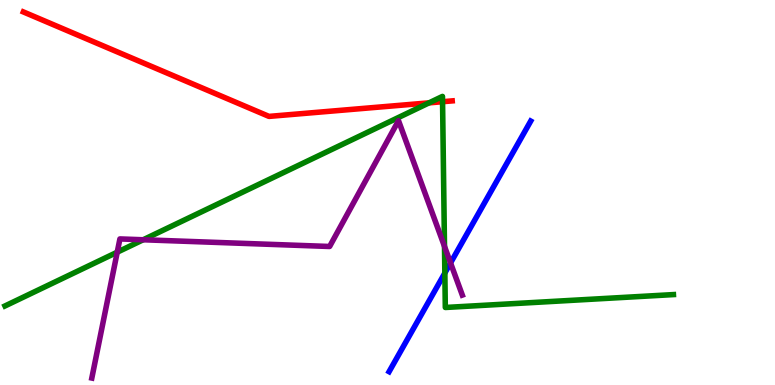[{'lines': ['blue', 'red'], 'intersections': []}, {'lines': ['green', 'red'], 'intersections': [{'x': 5.54, 'y': 7.33}, {'x': 5.71, 'y': 7.36}]}, {'lines': ['purple', 'red'], 'intersections': []}, {'lines': ['blue', 'green'], 'intersections': [{'x': 5.74, 'y': 2.91}]}, {'lines': ['blue', 'purple'], 'intersections': [{'x': 5.81, 'y': 3.17}]}, {'lines': ['green', 'purple'], 'intersections': [{'x': 1.51, 'y': 3.45}, {'x': 1.85, 'y': 3.77}, {'x': 5.74, 'y': 3.6}]}]